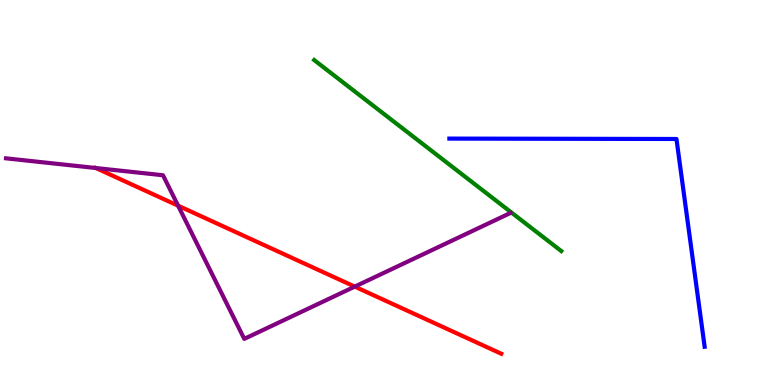[{'lines': ['blue', 'red'], 'intersections': []}, {'lines': ['green', 'red'], 'intersections': []}, {'lines': ['purple', 'red'], 'intersections': [{'x': 1.24, 'y': 5.64}, {'x': 2.3, 'y': 4.66}, {'x': 4.58, 'y': 2.56}]}, {'lines': ['blue', 'green'], 'intersections': []}, {'lines': ['blue', 'purple'], 'intersections': []}, {'lines': ['green', 'purple'], 'intersections': []}]